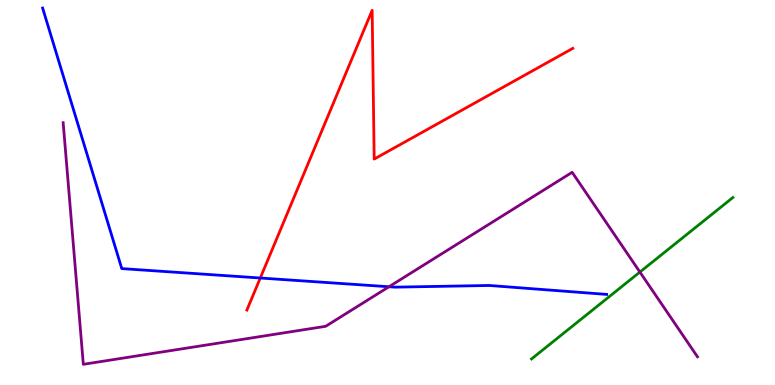[{'lines': ['blue', 'red'], 'intersections': [{'x': 3.36, 'y': 2.78}]}, {'lines': ['green', 'red'], 'intersections': []}, {'lines': ['purple', 'red'], 'intersections': []}, {'lines': ['blue', 'green'], 'intersections': []}, {'lines': ['blue', 'purple'], 'intersections': [{'x': 5.02, 'y': 2.55}]}, {'lines': ['green', 'purple'], 'intersections': [{'x': 8.26, 'y': 2.93}]}]